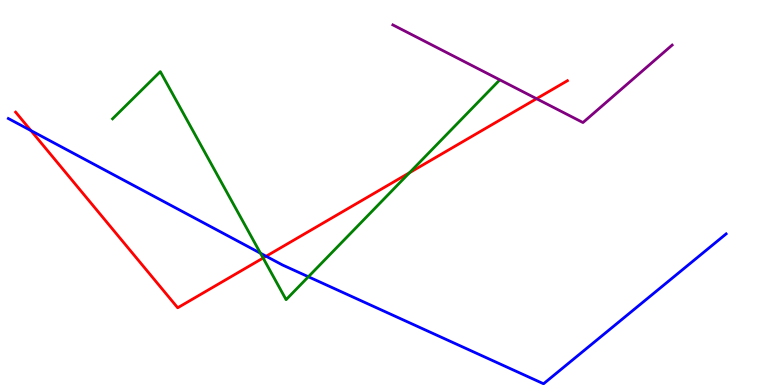[{'lines': ['blue', 'red'], 'intersections': [{'x': 0.399, 'y': 6.61}, {'x': 3.43, 'y': 3.34}]}, {'lines': ['green', 'red'], 'intersections': [{'x': 3.4, 'y': 3.3}, {'x': 5.28, 'y': 5.51}]}, {'lines': ['purple', 'red'], 'intersections': [{'x': 6.92, 'y': 7.44}]}, {'lines': ['blue', 'green'], 'intersections': [{'x': 3.36, 'y': 3.42}, {'x': 3.98, 'y': 2.81}]}, {'lines': ['blue', 'purple'], 'intersections': []}, {'lines': ['green', 'purple'], 'intersections': []}]